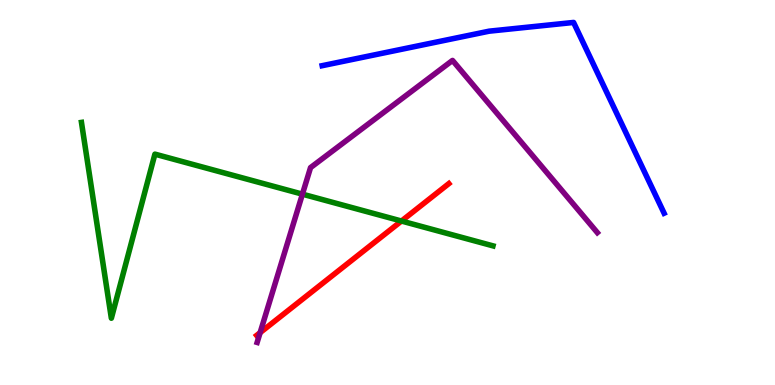[{'lines': ['blue', 'red'], 'intersections': []}, {'lines': ['green', 'red'], 'intersections': [{'x': 5.18, 'y': 4.26}]}, {'lines': ['purple', 'red'], 'intersections': [{'x': 3.36, 'y': 1.36}]}, {'lines': ['blue', 'green'], 'intersections': []}, {'lines': ['blue', 'purple'], 'intersections': []}, {'lines': ['green', 'purple'], 'intersections': [{'x': 3.9, 'y': 4.96}]}]